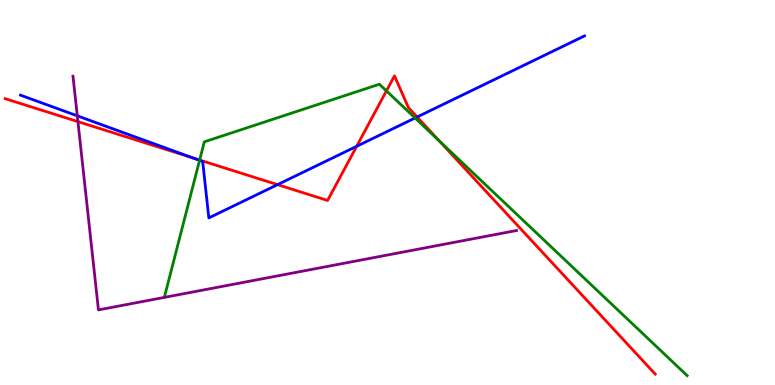[{'lines': ['blue', 'red'], 'intersections': [{'x': 2.49, 'y': 5.9}, {'x': 3.58, 'y': 5.2}, {'x': 4.6, 'y': 6.2}, {'x': 5.38, 'y': 6.96}]}, {'lines': ['green', 'red'], 'intersections': [{'x': 2.58, 'y': 5.84}, {'x': 4.99, 'y': 7.64}, {'x': 5.67, 'y': 6.34}]}, {'lines': ['purple', 'red'], 'intersections': [{'x': 1.01, 'y': 6.84}]}, {'lines': ['blue', 'green'], 'intersections': [{'x': 2.58, 'y': 5.83}, {'x': 5.36, 'y': 6.94}]}, {'lines': ['blue', 'purple'], 'intersections': [{'x': 0.997, 'y': 6.99}]}, {'lines': ['green', 'purple'], 'intersections': []}]